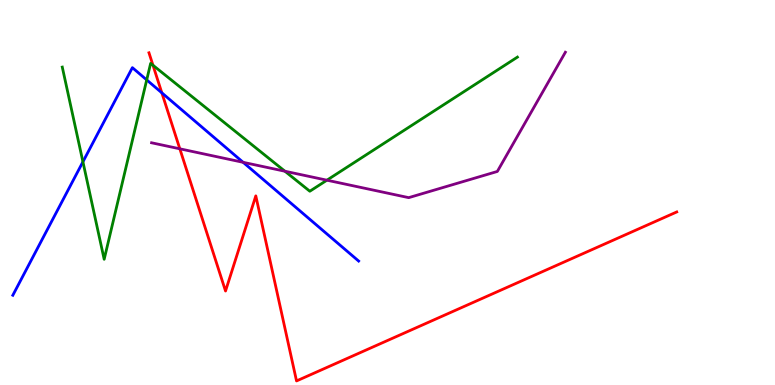[{'lines': ['blue', 'red'], 'intersections': [{'x': 2.09, 'y': 7.59}]}, {'lines': ['green', 'red'], 'intersections': [{'x': 1.97, 'y': 8.31}]}, {'lines': ['purple', 'red'], 'intersections': [{'x': 2.32, 'y': 6.13}]}, {'lines': ['blue', 'green'], 'intersections': [{'x': 1.07, 'y': 5.8}, {'x': 1.89, 'y': 7.92}]}, {'lines': ['blue', 'purple'], 'intersections': [{'x': 3.14, 'y': 5.78}]}, {'lines': ['green', 'purple'], 'intersections': [{'x': 3.68, 'y': 5.55}, {'x': 4.22, 'y': 5.32}]}]